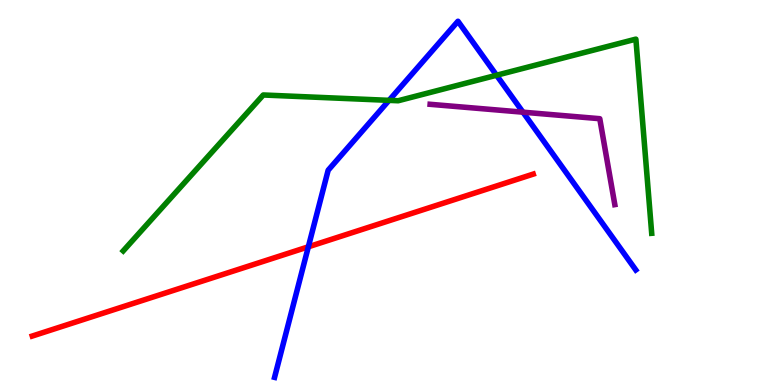[{'lines': ['blue', 'red'], 'intersections': [{'x': 3.98, 'y': 3.59}]}, {'lines': ['green', 'red'], 'intersections': []}, {'lines': ['purple', 'red'], 'intersections': []}, {'lines': ['blue', 'green'], 'intersections': [{'x': 5.02, 'y': 7.39}, {'x': 6.41, 'y': 8.05}]}, {'lines': ['blue', 'purple'], 'intersections': [{'x': 6.75, 'y': 7.09}]}, {'lines': ['green', 'purple'], 'intersections': []}]